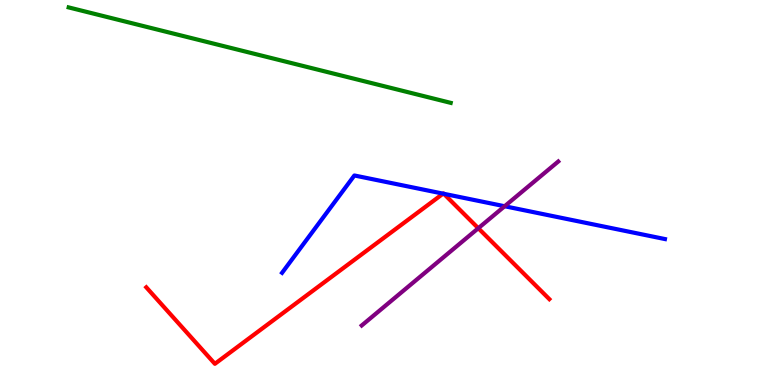[{'lines': ['blue', 'red'], 'intersections': [{'x': 5.72, 'y': 4.97}, {'x': 5.73, 'y': 4.97}]}, {'lines': ['green', 'red'], 'intersections': []}, {'lines': ['purple', 'red'], 'intersections': [{'x': 6.17, 'y': 4.07}]}, {'lines': ['blue', 'green'], 'intersections': []}, {'lines': ['blue', 'purple'], 'intersections': [{'x': 6.51, 'y': 4.64}]}, {'lines': ['green', 'purple'], 'intersections': []}]